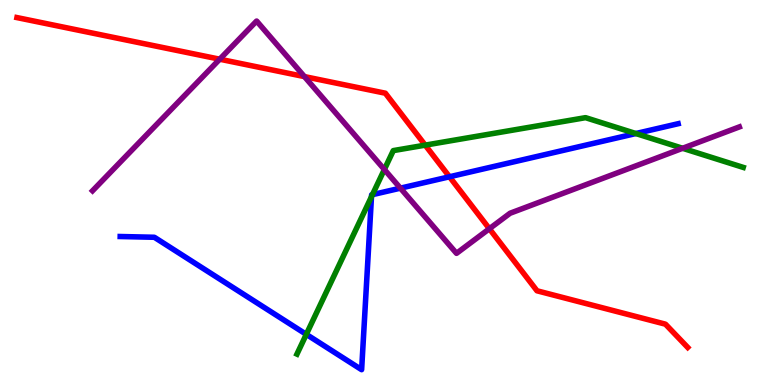[{'lines': ['blue', 'red'], 'intersections': [{'x': 5.8, 'y': 5.41}]}, {'lines': ['green', 'red'], 'intersections': [{'x': 5.49, 'y': 6.23}]}, {'lines': ['purple', 'red'], 'intersections': [{'x': 2.84, 'y': 8.46}, {'x': 3.93, 'y': 8.01}, {'x': 6.31, 'y': 4.06}]}, {'lines': ['blue', 'green'], 'intersections': [{'x': 3.95, 'y': 1.32}, {'x': 4.79, 'y': 4.89}, {'x': 4.81, 'y': 4.94}, {'x': 8.2, 'y': 6.53}]}, {'lines': ['blue', 'purple'], 'intersections': [{'x': 5.17, 'y': 5.11}]}, {'lines': ['green', 'purple'], 'intersections': [{'x': 4.96, 'y': 5.6}, {'x': 8.81, 'y': 6.15}]}]